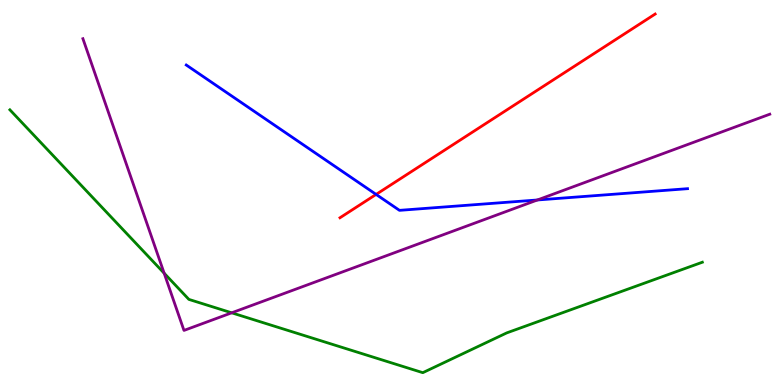[{'lines': ['blue', 'red'], 'intersections': [{'x': 4.85, 'y': 4.95}]}, {'lines': ['green', 'red'], 'intersections': []}, {'lines': ['purple', 'red'], 'intersections': []}, {'lines': ['blue', 'green'], 'intersections': []}, {'lines': ['blue', 'purple'], 'intersections': [{'x': 6.93, 'y': 4.81}]}, {'lines': ['green', 'purple'], 'intersections': [{'x': 2.12, 'y': 2.9}, {'x': 2.99, 'y': 1.88}]}]